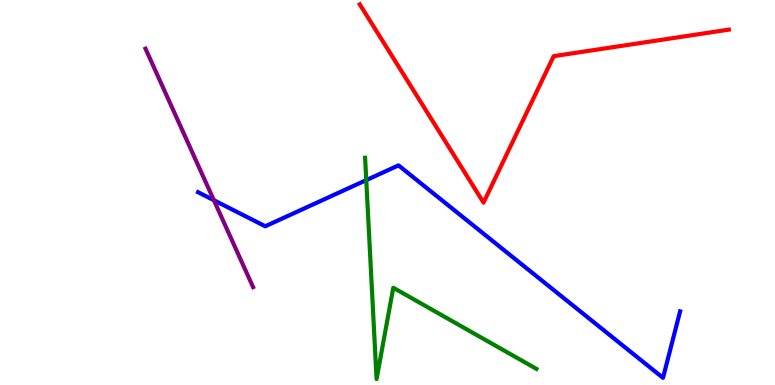[{'lines': ['blue', 'red'], 'intersections': []}, {'lines': ['green', 'red'], 'intersections': []}, {'lines': ['purple', 'red'], 'intersections': []}, {'lines': ['blue', 'green'], 'intersections': [{'x': 4.73, 'y': 5.32}]}, {'lines': ['blue', 'purple'], 'intersections': [{'x': 2.76, 'y': 4.8}]}, {'lines': ['green', 'purple'], 'intersections': []}]